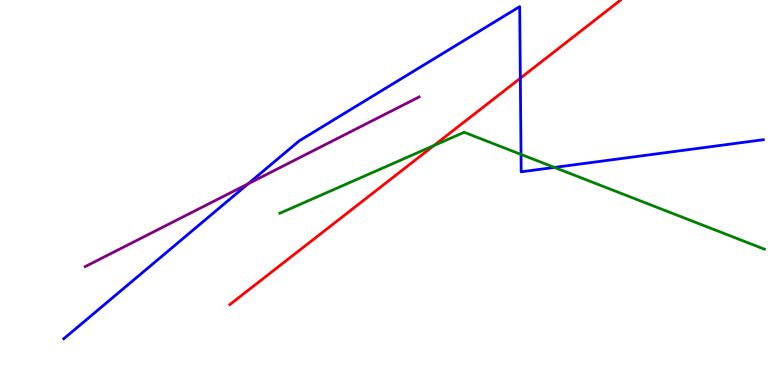[{'lines': ['blue', 'red'], 'intersections': [{'x': 6.71, 'y': 7.97}]}, {'lines': ['green', 'red'], 'intersections': [{'x': 5.6, 'y': 6.22}]}, {'lines': ['purple', 'red'], 'intersections': []}, {'lines': ['blue', 'green'], 'intersections': [{'x': 6.72, 'y': 5.99}, {'x': 7.15, 'y': 5.65}]}, {'lines': ['blue', 'purple'], 'intersections': [{'x': 3.2, 'y': 5.22}]}, {'lines': ['green', 'purple'], 'intersections': []}]